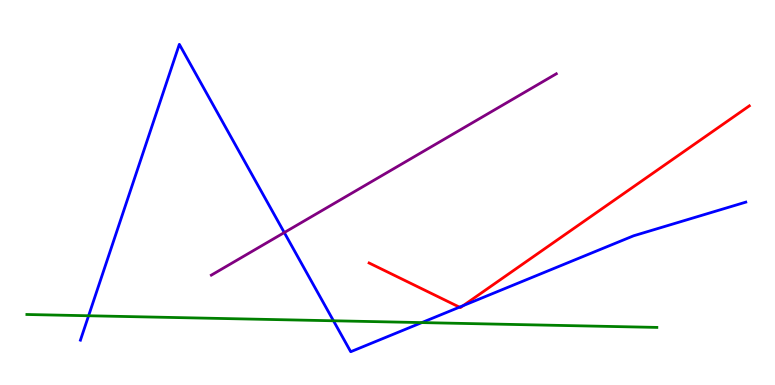[{'lines': ['blue', 'red'], 'intersections': [{'x': 5.93, 'y': 2.02}, {'x': 5.98, 'y': 2.06}]}, {'lines': ['green', 'red'], 'intersections': []}, {'lines': ['purple', 'red'], 'intersections': []}, {'lines': ['blue', 'green'], 'intersections': [{'x': 1.14, 'y': 1.8}, {'x': 4.3, 'y': 1.67}, {'x': 5.44, 'y': 1.62}]}, {'lines': ['blue', 'purple'], 'intersections': [{'x': 3.67, 'y': 3.96}]}, {'lines': ['green', 'purple'], 'intersections': []}]